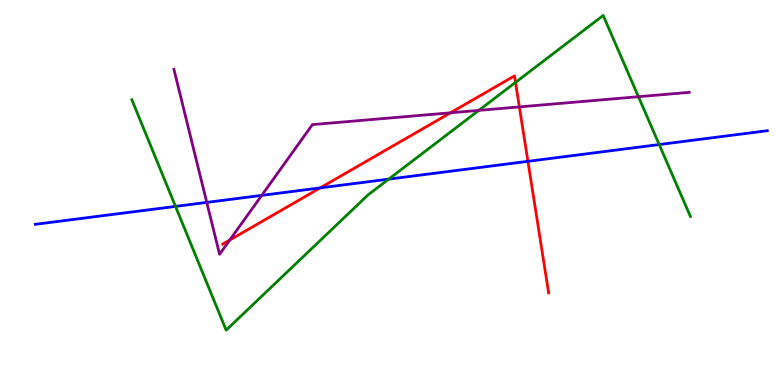[{'lines': ['blue', 'red'], 'intersections': [{'x': 4.13, 'y': 5.12}, {'x': 6.81, 'y': 5.81}]}, {'lines': ['green', 'red'], 'intersections': [{'x': 6.65, 'y': 7.86}]}, {'lines': ['purple', 'red'], 'intersections': [{'x': 2.96, 'y': 3.77}, {'x': 5.81, 'y': 7.07}, {'x': 6.7, 'y': 7.22}]}, {'lines': ['blue', 'green'], 'intersections': [{'x': 2.26, 'y': 4.64}, {'x': 5.02, 'y': 5.35}, {'x': 8.51, 'y': 6.25}]}, {'lines': ['blue', 'purple'], 'intersections': [{'x': 2.67, 'y': 4.74}, {'x': 3.38, 'y': 4.93}]}, {'lines': ['green', 'purple'], 'intersections': [{'x': 6.18, 'y': 7.13}, {'x': 8.24, 'y': 7.49}]}]